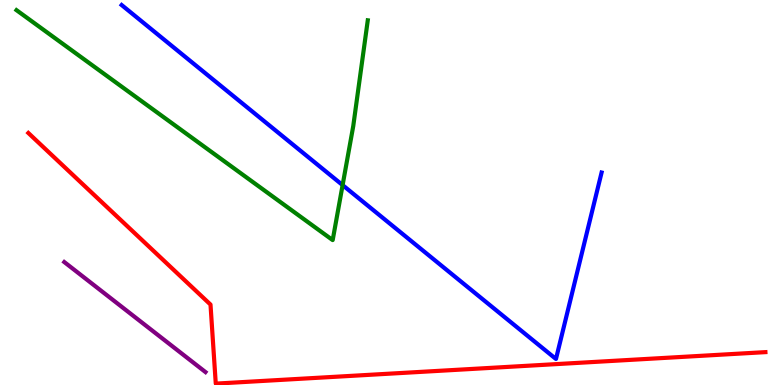[{'lines': ['blue', 'red'], 'intersections': []}, {'lines': ['green', 'red'], 'intersections': []}, {'lines': ['purple', 'red'], 'intersections': []}, {'lines': ['blue', 'green'], 'intersections': [{'x': 4.42, 'y': 5.19}]}, {'lines': ['blue', 'purple'], 'intersections': []}, {'lines': ['green', 'purple'], 'intersections': []}]